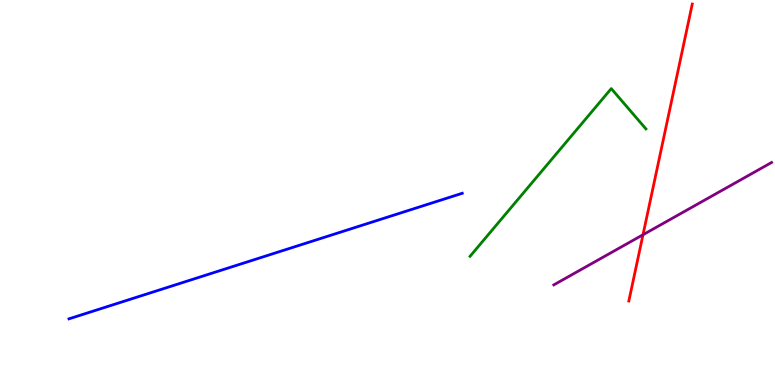[{'lines': ['blue', 'red'], 'intersections': []}, {'lines': ['green', 'red'], 'intersections': []}, {'lines': ['purple', 'red'], 'intersections': [{'x': 8.3, 'y': 3.9}]}, {'lines': ['blue', 'green'], 'intersections': []}, {'lines': ['blue', 'purple'], 'intersections': []}, {'lines': ['green', 'purple'], 'intersections': []}]